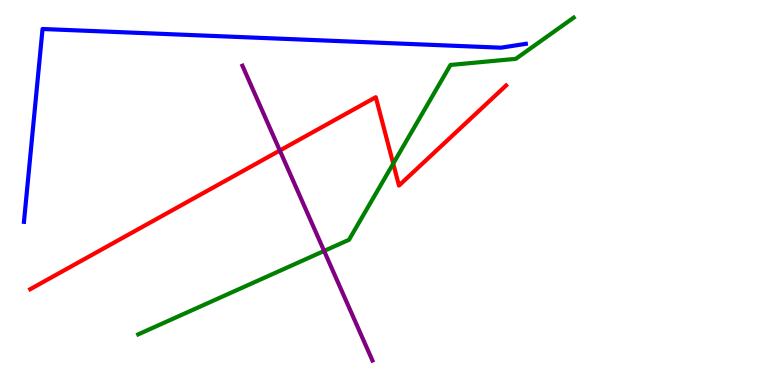[{'lines': ['blue', 'red'], 'intersections': []}, {'lines': ['green', 'red'], 'intersections': [{'x': 5.07, 'y': 5.75}]}, {'lines': ['purple', 'red'], 'intersections': [{'x': 3.61, 'y': 6.09}]}, {'lines': ['blue', 'green'], 'intersections': []}, {'lines': ['blue', 'purple'], 'intersections': []}, {'lines': ['green', 'purple'], 'intersections': [{'x': 4.18, 'y': 3.48}]}]